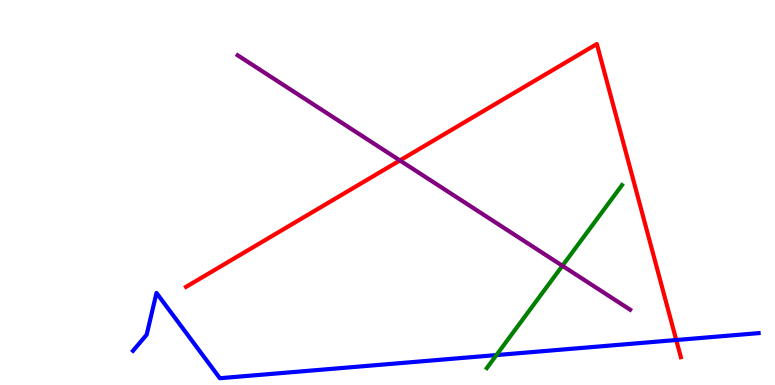[{'lines': ['blue', 'red'], 'intersections': [{'x': 8.73, 'y': 1.17}]}, {'lines': ['green', 'red'], 'intersections': []}, {'lines': ['purple', 'red'], 'intersections': [{'x': 5.16, 'y': 5.83}]}, {'lines': ['blue', 'green'], 'intersections': [{'x': 6.41, 'y': 0.777}]}, {'lines': ['blue', 'purple'], 'intersections': []}, {'lines': ['green', 'purple'], 'intersections': [{'x': 7.26, 'y': 3.1}]}]